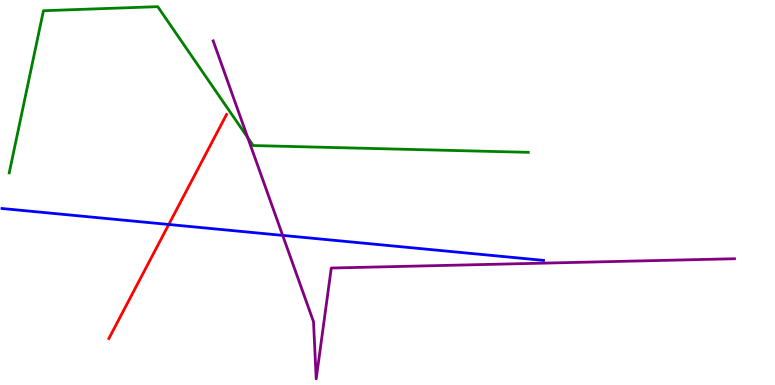[{'lines': ['blue', 'red'], 'intersections': [{'x': 2.18, 'y': 4.17}]}, {'lines': ['green', 'red'], 'intersections': []}, {'lines': ['purple', 'red'], 'intersections': []}, {'lines': ['blue', 'green'], 'intersections': []}, {'lines': ['blue', 'purple'], 'intersections': [{'x': 3.65, 'y': 3.89}]}, {'lines': ['green', 'purple'], 'intersections': [{'x': 3.2, 'y': 6.43}]}]